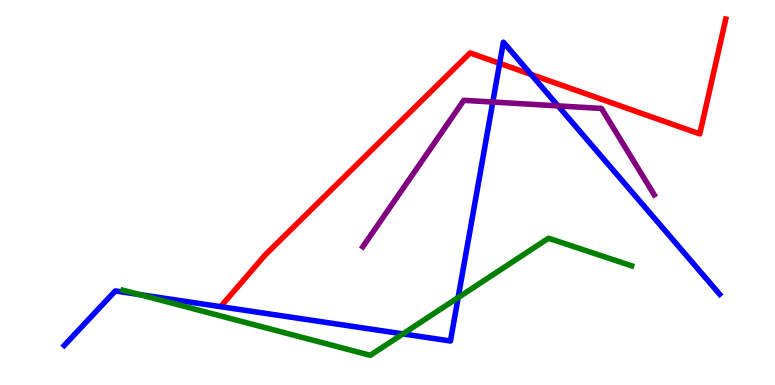[{'lines': ['blue', 'red'], 'intersections': [{'x': 6.45, 'y': 8.35}, {'x': 6.85, 'y': 8.07}]}, {'lines': ['green', 'red'], 'intersections': []}, {'lines': ['purple', 'red'], 'intersections': []}, {'lines': ['blue', 'green'], 'intersections': [{'x': 1.8, 'y': 2.35}, {'x': 5.2, 'y': 1.33}, {'x': 5.91, 'y': 2.27}]}, {'lines': ['blue', 'purple'], 'intersections': [{'x': 6.36, 'y': 7.35}, {'x': 7.2, 'y': 7.25}]}, {'lines': ['green', 'purple'], 'intersections': []}]